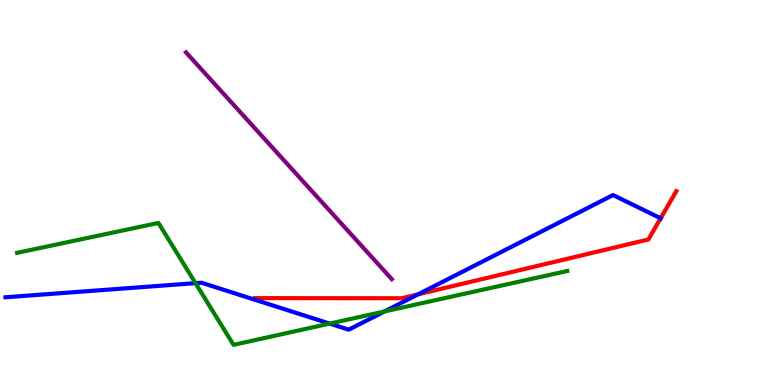[{'lines': ['blue', 'red'], 'intersections': [{'x': 5.4, 'y': 2.36}, {'x': 8.52, 'y': 4.33}]}, {'lines': ['green', 'red'], 'intersections': []}, {'lines': ['purple', 'red'], 'intersections': []}, {'lines': ['blue', 'green'], 'intersections': [{'x': 2.52, 'y': 2.65}, {'x': 4.25, 'y': 1.59}, {'x': 4.96, 'y': 1.91}]}, {'lines': ['blue', 'purple'], 'intersections': []}, {'lines': ['green', 'purple'], 'intersections': []}]